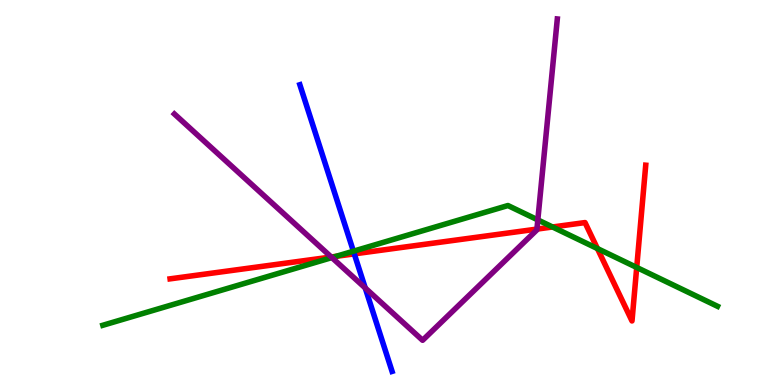[{'lines': ['blue', 'red'], 'intersections': [{'x': 4.57, 'y': 3.41}]}, {'lines': ['green', 'red'], 'intersections': [{'x': 4.34, 'y': 3.34}, {'x': 7.13, 'y': 4.1}, {'x': 7.71, 'y': 3.54}, {'x': 8.22, 'y': 3.05}]}, {'lines': ['purple', 'red'], 'intersections': [{'x': 4.27, 'y': 3.32}, {'x': 6.93, 'y': 4.05}]}, {'lines': ['blue', 'green'], 'intersections': [{'x': 4.56, 'y': 3.48}]}, {'lines': ['blue', 'purple'], 'intersections': [{'x': 4.71, 'y': 2.52}]}, {'lines': ['green', 'purple'], 'intersections': [{'x': 4.28, 'y': 3.31}, {'x': 6.94, 'y': 4.29}]}]